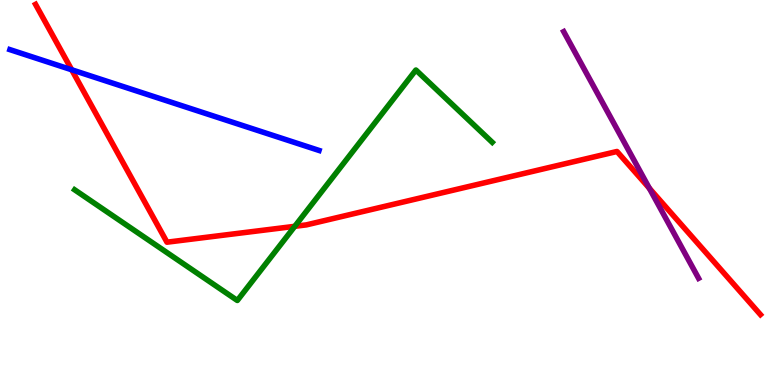[{'lines': ['blue', 'red'], 'intersections': [{'x': 0.925, 'y': 8.19}]}, {'lines': ['green', 'red'], 'intersections': [{'x': 3.8, 'y': 4.12}]}, {'lines': ['purple', 'red'], 'intersections': [{'x': 8.38, 'y': 5.11}]}, {'lines': ['blue', 'green'], 'intersections': []}, {'lines': ['blue', 'purple'], 'intersections': []}, {'lines': ['green', 'purple'], 'intersections': []}]